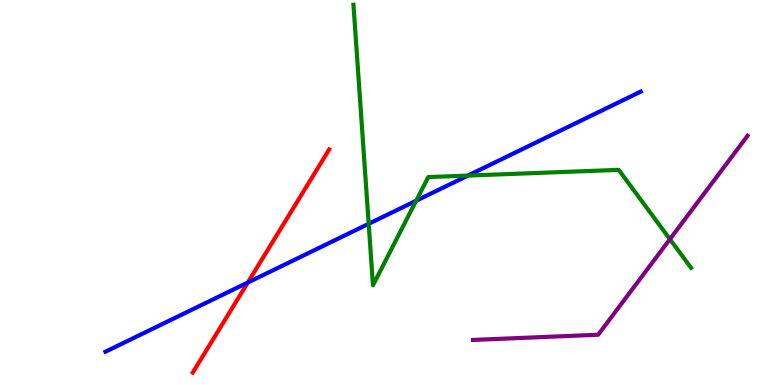[{'lines': ['blue', 'red'], 'intersections': [{'x': 3.2, 'y': 2.66}]}, {'lines': ['green', 'red'], 'intersections': []}, {'lines': ['purple', 'red'], 'intersections': []}, {'lines': ['blue', 'green'], 'intersections': [{'x': 4.76, 'y': 4.19}, {'x': 5.37, 'y': 4.79}, {'x': 6.04, 'y': 5.44}]}, {'lines': ['blue', 'purple'], 'intersections': []}, {'lines': ['green', 'purple'], 'intersections': [{'x': 8.64, 'y': 3.79}]}]